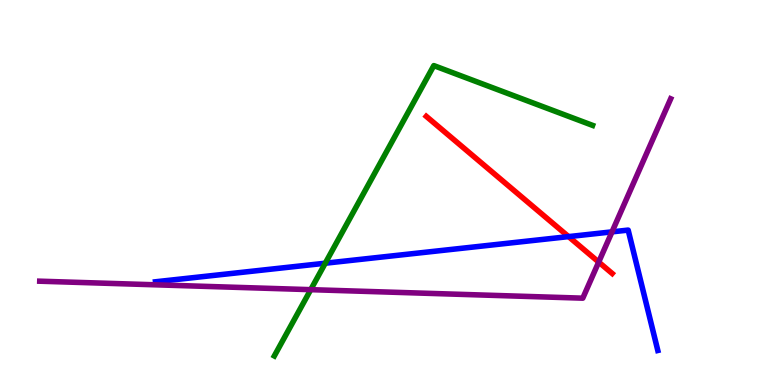[{'lines': ['blue', 'red'], 'intersections': [{'x': 7.34, 'y': 3.85}]}, {'lines': ['green', 'red'], 'intersections': []}, {'lines': ['purple', 'red'], 'intersections': [{'x': 7.73, 'y': 3.19}]}, {'lines': ['blue', 'green'], 'intersections': [{'x': 4.2, 'y': 3.16}]}, {'lines': ['blue', 'purple'], 'intersections': [{'x': 7.9, 'y': 3.98}]}, {'lines': ['green', 'purple'], 'intersections': [{'x': 4.01, 'y': 2.48}]}]